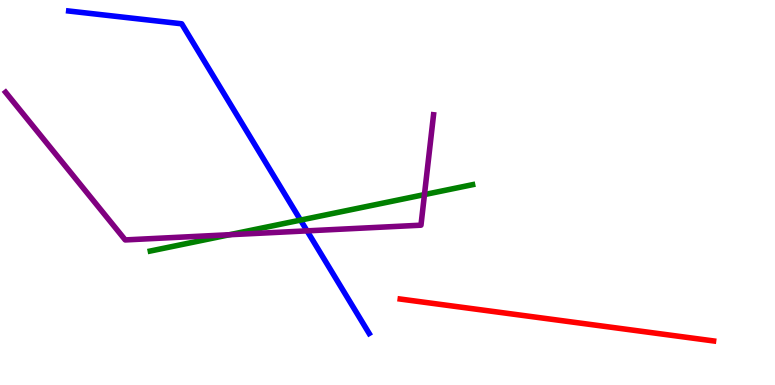[{'lines': ['blue', 'red'], 'intersections': []}, {'lines': ['green', 'red'], 'intersections': []}, {'lines': ['purple', 'red'], 'intersections': []}, {'lines': ['blue', 'green'], 'intersections': [{'x': 3.88, 'y': 4.28}]}, {'lines': ['blue', 'purple'], 'intersections': [{'x': 3.96, 'y': 4.0}]}, {'lines': ['green', 'purple'], 'intersections': [{'x': 2.96, 'y': 3.9}, {'x': 5.48, 'y': 4.95}]}]